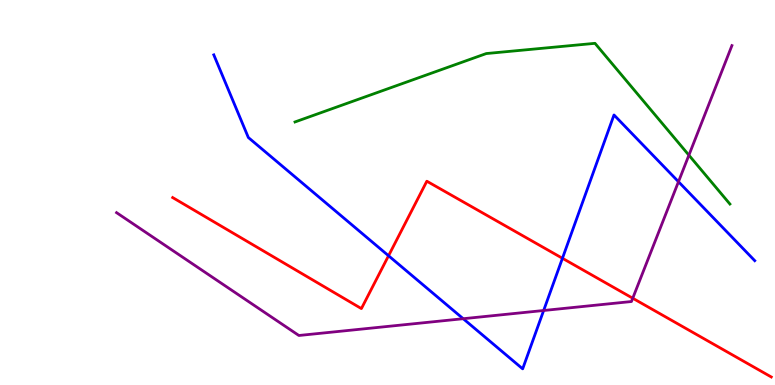[{'lines': ['blue', 'red'], 'intersections': [{'x': 5.01, 'y': 3.36}, {'x': 7.26, 'y': 3.29}]}, {'lines': ['green', 'red'], 'intersections': []}, {'lines': ['purple', 'red'], 'intersections': [{'x': 8.16, 'y': 2.25}]}, {'lines': ['blue', 'green'], 'intersections': []}, {'lines': ['blue', 'purple'], 'intersections': [{'x': 5.98, 'y': 1.72}, {'x': 7.01, 'y': 1.94}, {'x': 8.75, 'y': 5.28}]}, {'lines': ['green', 'purple'], 'intersections': [{'x': 8.89, 'y': 5.97}]}]